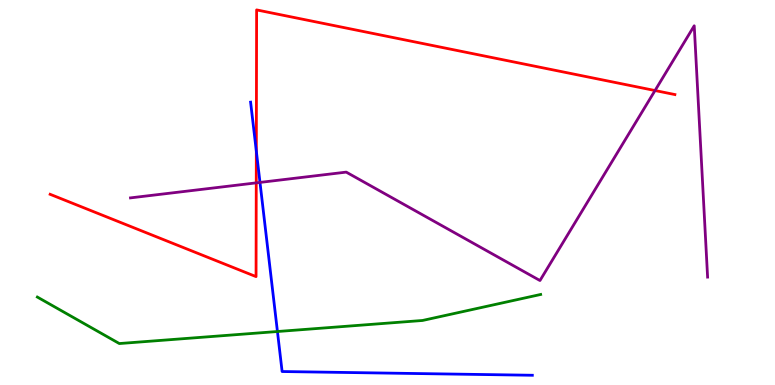[{'lines': ['blue', 'red'], 'intersections': [{'x': 3.31, 'y': 6.08}]}, {'lines': ['green', 'red'], 'intersections': []}, {'lines': ['purple', 'red'], 'intersections': [{'x': 3.31, 'y': 5.25}, {'x': 8.45, 'y': 7.65}]}, {'lines': ['blue', 'green'], 'intersections': [{'x': 3.58, 'y': 1.39}]}, {'lines': ['blue', 'purple'], 'intersections': [{'x': 3.35, 'y': 5.26}]}, {'lines': ['green', 'purple'], 'intersections': []}]